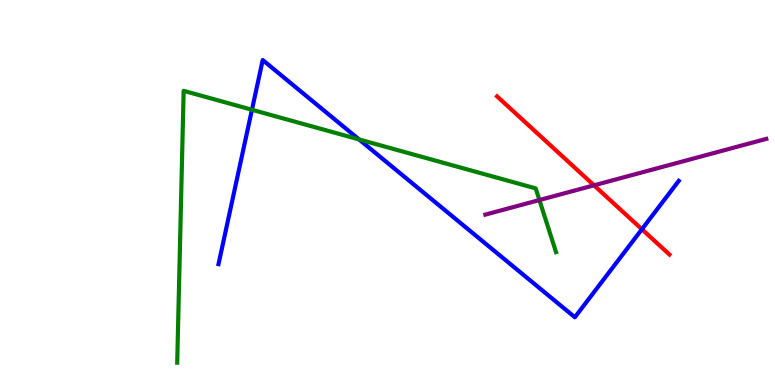[{'lines': ['blue', 'red'], 'intersections': [{'x': 8.28, 'y': 4.05}]}, {'lines': ['green', 'red'], 'intersections': []}, {'lines': ['purple', 'red'], 'intersections': [{'x': 7.66, 'y': 5.19}]}, {'lines': ['blue', 'green'], 'intersections': [{'x': 3.25, 'y': 7.15}, {'x': 4.63, 'y': 6.38}]}, {'lines': ['blue', 'purple'], 'intersections': []}, {'lines': ['green', 'purple'], 'intersections': [{'x': 6.96, 'y': 4.8}]}]